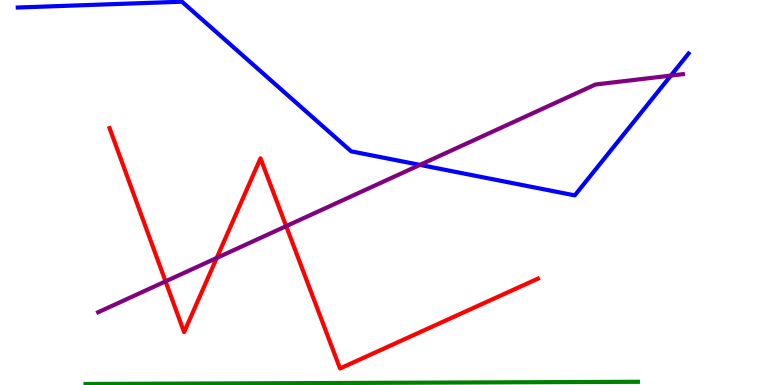[{'lines': ['blue', 'red'], 'intersections': []}, {'lines': ['green', 'red'], 'intersections': []}, {'lines': ['purple', 'red'], 'intersections': [{'x': 2.14, 'y': 2.69}, {'x': 2.8, 'y': 3.3}, {'x': 3.69, 'y': 4.13}]}, {'lines': ['blue', 'green'], 'intersections': []}, {'lines': ['blue', 'purple'], 'intersections': [{'x': 5.42, 'y': 5.72}, {'x': 8.66, 'y': 8.04}]}, {'lines': ['green', 'purple'], 'intersections': []}]